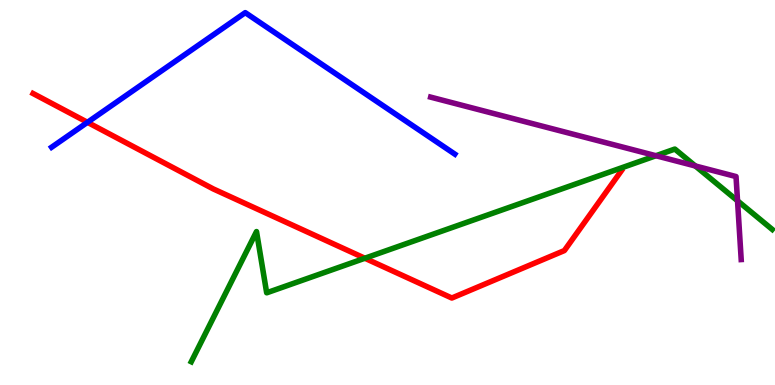[{'lines': ['blue', 'red'], 'intersections': [{'x': 1.13, 'y': 6.82}]}, {'lines': ['green', 'red'], 'intersections': [{'x': 4.71, 'y': 3.29}]}, {'lines': ['purple', 'red'], 'intersections': []}, {'lines': ['blue', 'green'], 'intersections': []}, {'lines': ['blue', 'purple'], 'intersections': []}, {'lines': ['green', 'purple'], 'intersections': [{'x': 8.46, 'y': 5.96}, {'x': 8.97, 'y': 5.69}, {'x': 9.52, 'y': 4.78}]}]